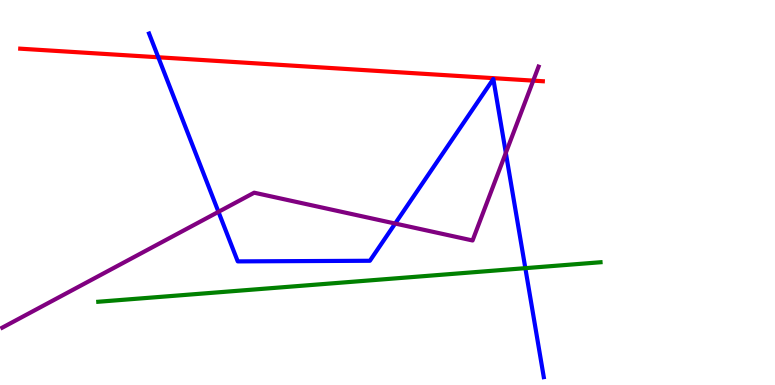[{'lines': ['blue', 'red'], 'intersections': [{'x': 2.04, 'y': 8.51}]}, {'lines': ['green', 'red'], 'intersections': []}, {'lines': ['purple', 'red'], 'intersections': [{'x': 6.88, 'y': 7.91}]}, {'lines': ['blue', 'green'], 'intersections': [{'x': 6.78, 'y': 3.03}]}, {'lines': ['blue', 'purple'], 'intersections': [{'x': 2.82, 'y': 4.5}, {'x': 5.1, 'y': 4.19}, {'x': 6.53, 'y': 6.03}]}, {'lines': ['green', 'purple'], 'intersections': []}]